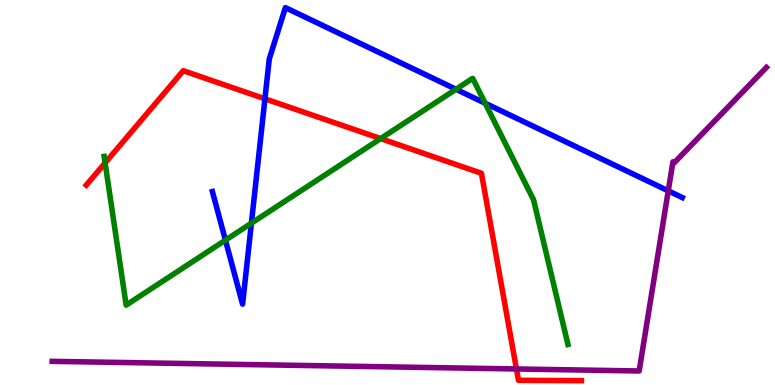[{'lines': ['blue', 'red'], 'intersections': [{'x': 3.42, 'y': 7.43}]}, {'lines': ['green', 'red'], 'intersections': [{'x': 1.36, 'y': 5.77}, {'x': 4.91, 'y': 6.4}]}, {'lines': ['purple', 'red'], 'intersections': [{'x': 6.66, 'y': 0.417}]}, {'lines': ['blue', 'green'], 'intersections': [{'x': 2.91, 'y': 3.76}, {'x': 3.24, 'y': 4.2}, {'x': 5.88, 'y': 7.68}, {'x': 6.26, 'y': 7.32}]}, {'lines': ['blue', 'purple'], 'intersections': [{'x': 8.62, 'y': 5.04}]}, {'lines': ['green', 'purple'], 'intersections': []}]